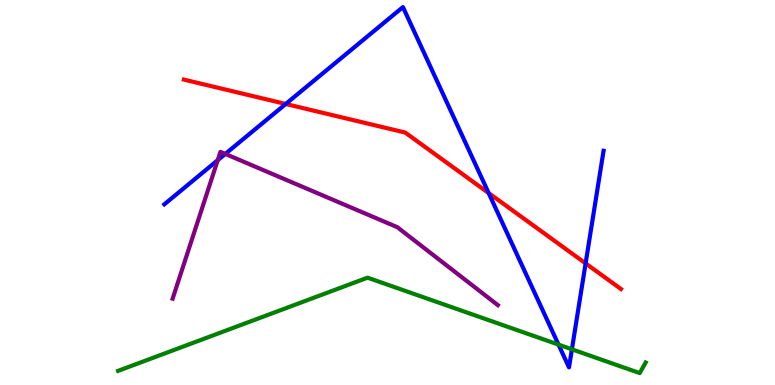[{'lines': ['blue', 'red'], 'intersections': [{'x': 3.69, 'y': 7.3}, {'x': 6.31, 'y': 4.99}, {'x': 7.56, 'y': 3.16}]}, {'lines': ['green', 'red'], 'intersections': []}, {'lines': ['purple', 'red'], 'intersections': []}, {'lines': ['blue', 'green'], 'intersections': [{'x': 7.21, 'y': 1.05}, {'x': 7.38, 'y': 0.927}]}, {'lines': ['blue', 'purple'], 'intersections': [{'x': 2.81, 'y': 5.84}, {'x': 2.91, 'y': 6.0}]}, {'lines': ['green', 'purple'], 'intersections': []}]